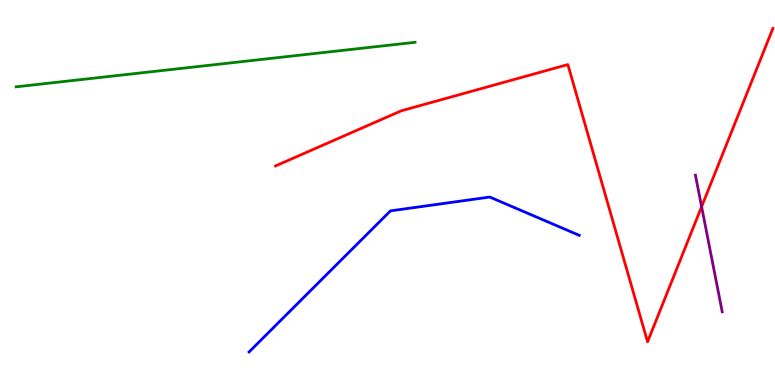[{'lines': ['blue', 'red'], 'intersections': []}, {'lines': ['green', 'red'], 'intersections': []}, {'lines': ['purple', 'red'], 'intersections': [{'x': 9.05, 'y': 4.63}]}, {'lines': ['blue', 'green'], 'intersections': []}, {'lines': ['blue', 'purple'], 'intersections': []}, {'lines': ['green', 'purple'], 'intersections': []}]